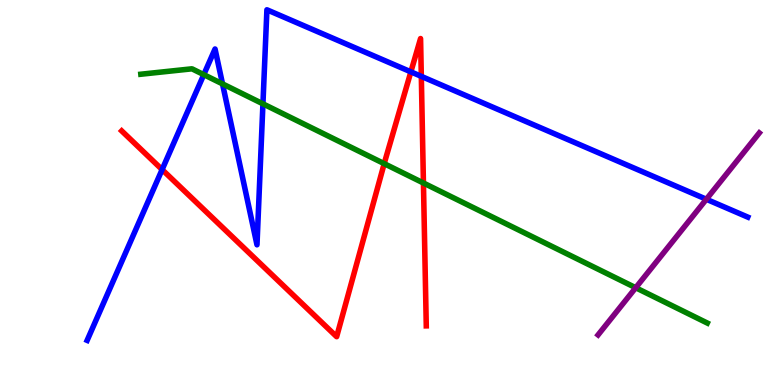[{'lines': ['blue', 'red'], 'intersections': [{'x': 2.09, 'y': 5.59}, {'x': 5.3, 'y': 8.13}, {'x': 5.44, 'y': 8.02}]}, {'lines': ['green', 'red'], 'intersections': [{'x': 4.96, 'y': 5.75}, {'x': 5.46, 'y': 5.25}]}, {'lines': ['purple', 'red'], 'intersections': []}, {'lines': ['blue', 'green'], 'intersections': [{'x': 2.63, 'y': 8.06}, {'x': 2.87, 'y': 7.82}, {'x': 3.39, 'y': 7.3}]}, {'lines': ['blue', 'purple'], 'intersections': [{'x': 9.11, 'y': 4.82}]}, {'lines': ['green', 'purple'], 'intersections': [{'x': 8.2, 'y': 2.53}]}]